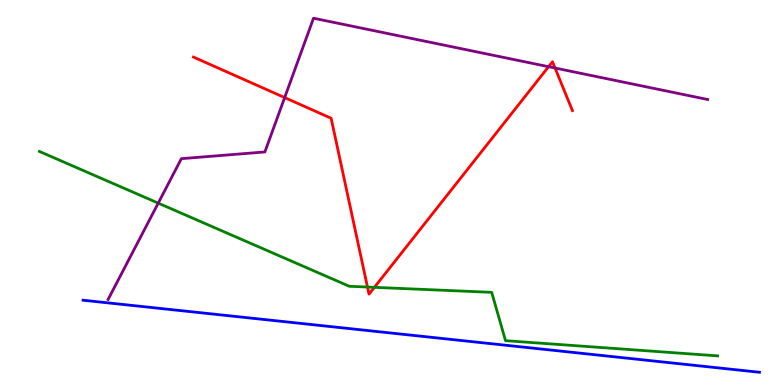[{'lines': ['blue', 'red'], 'intersections': []}, {'lines': ['green', 'red'], 'intersections': [{'x': 4.74, 'y': 2.54}, {'x': 4.83, 'y': 2.54}]}, {'lines': ['purple', 'red'], 'intersections': [{'x': 3.67, 'y': 7.47}, {'x': 7.08, 'y': 8.27}, {'x': 7.16, 'y': 8.23}]}, {'lines': ['blue', 'green'], 'intersections': []}, {'lines': ['blue', 'purple'], 'intersections': []}, {'lines': ['green', 'purple'], 'intersections': [{'x': 2.04, 'y': 4.72}]}]